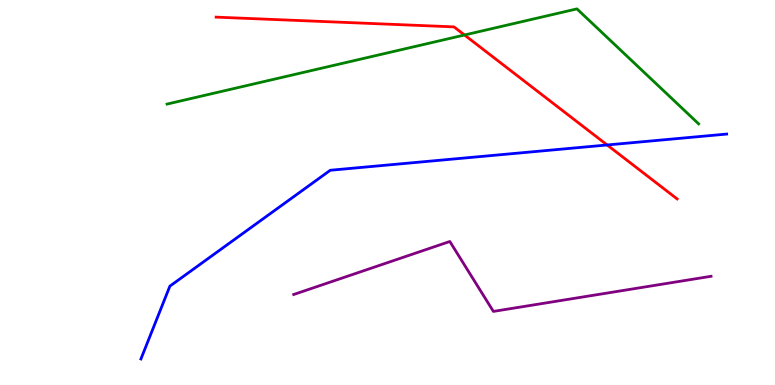[{'lines': ['blue', 'red'], 'intersections': [{'x': 7.83, 'y': 6.23}]}, {'lines': ['green', 'red'], 'intersections': [{'x': 5.99, 'y': 9.09}]}, {'lines': ['purple', 'red'], 'intersections': []}, {'lines': ['blue', 'green'], 'intersections': []}, {'lines': ['blue', 'purple'], 'intersections': []}, {'lines': ['green', 'purple'], 'intersections': []}]